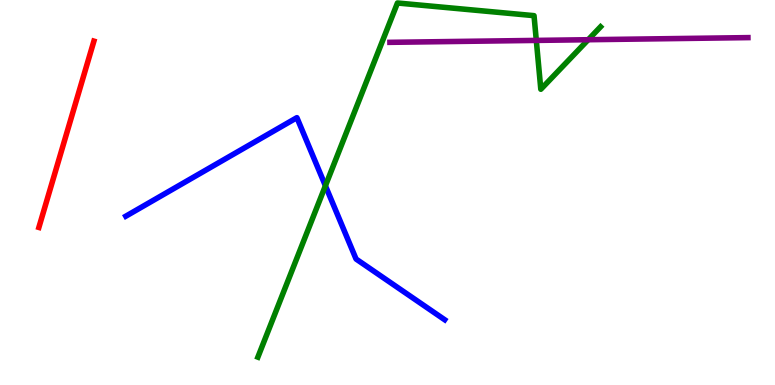[{'lines': ['blue', 'red'], 'intersections': []}, {'lines': ['green', 'red'], 'intersections': []}, {'lines': ['purple', 'red'], 'intersections': []}, {'lines': ['blue', 'green'], 'intersections': [{'x': 4.2, 'y': 5.17}]}, {'lines': ['blue', 'purple'], 'intersections': []}, {'lines': ['green', 'purple'], 'intersections': [{'x': 6.92, 'y': 8.95}, {'x': 7.59, 'y': 8.97}]}]